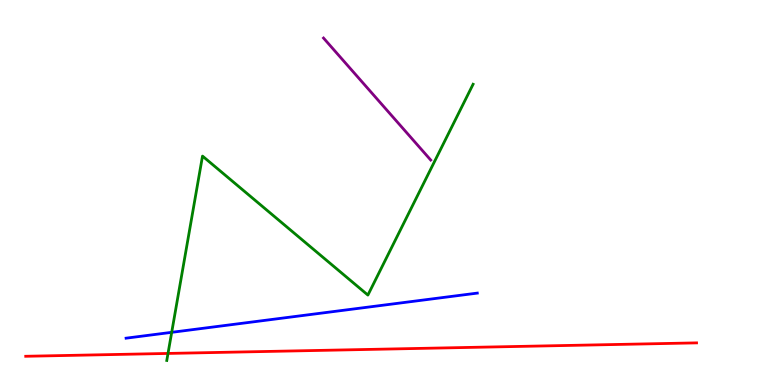[{'lines': ['blue', 'red'], 'intersections': []}, {'lines': ['green', 'red'], 'intersections': [{'x': 2.17, 'y': 0.82}]}, {'lines': ['purple', 'red'], 'intersections': []}, {'lines': ['blue', 'green'], 'intersections': [{'x': 2.22, 'y': 1.37}]}, {'lines': ['blue', 'purple'], 'intersections': []}, {'lines': ['green', 'purple'], 'intersections': []}]